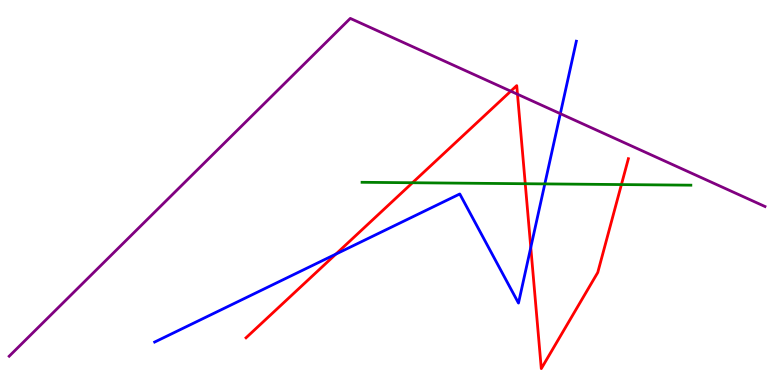[{'lines': ['blue', 'red'], 'intersections': [{'x': 4.33, 'y': 3.4}, {'x': 6.85, 'y': 3.57}]}, {'lines': ['green', 'red'], 'intersections': [{'x': 5.32, 'y': 5.25}, {'x': 6.78, 'y': 5.23}, {'x': 8.02, 'y': 5.21}]}, {'lines': ['purple', 'red'], 'intersections': [{'x': 6.59, 'y': 7.63}, {'x': 6.68, 'y': 7.55}]}, {'lines': ['blue', 'green'], 'intersections': [{'x': 7.03, 'y': 5.22}]}, {'lines': ['blue', 'purple'], 'intersections': [{'x': 7.23, 'y': 7.05}]}, {'lines': ['green', 'purple'], 'intersections': []}]